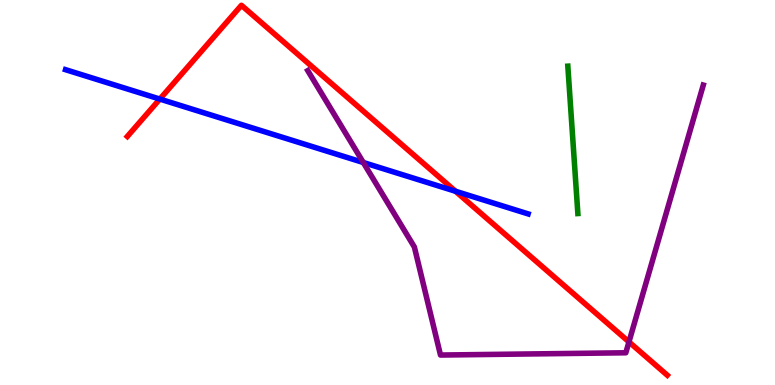[{'lines': ['blue', 'red'], 'intersections': [{'x': 2.06, 'y': 7.43}, {'x': 5.88, 'y': 5.03}]}, {'lines': ['green', 'red'], 'intersections': []}, {'lines': ['purple', 'red'], 'intersections': [{'x': 8.12, 'y': 1.12}]}, {'lines': ['blue', 'green'], 'intersections': []}, {'lines': ['blue', 'purple'], 'intersections': [{'x': 4.69, 'y': 5.78}]}, {'lines': ['green', 'purple'], 'intersections': []}]